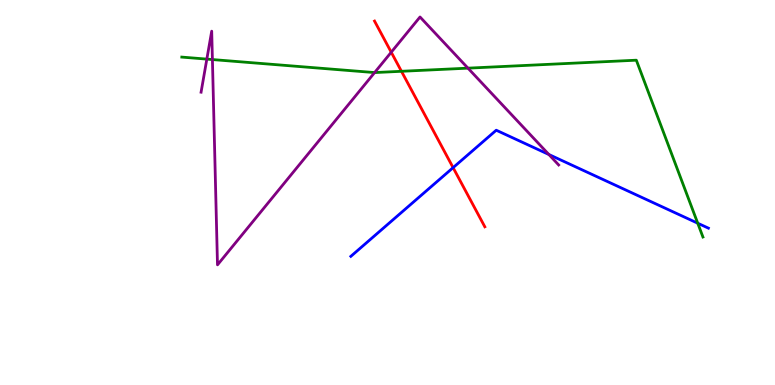[{'lines': ['blue', 'red'], 'intersections': [{'x': 5.85, 'y': 5.65}]}, {'lines': ['green', 'red'], 'intersections': [{'x': 5.18, 'y': 8.15}]}, {'lines': ['purple', 'red'], 'intersections': [{'x': 5.05, 'y': 8.64}]}, {'lines': ['blue', 'green'], 'intersections': [{'x': 9.0, 'y': 4.2}]}, {'lines': ['blue', 'purple'], 'intersections': [{'x': 7.08, 'y': 5.99}]}, {'lines': ['green', 'purple'], 'intersections': [{'x': 2.67, 'y': 8.46}, {'x': 2.74, 'y': 8.45}, {'x': 4.83, 'y': 8.12}, {'x': 6.04, 'y': 8.23}]}]